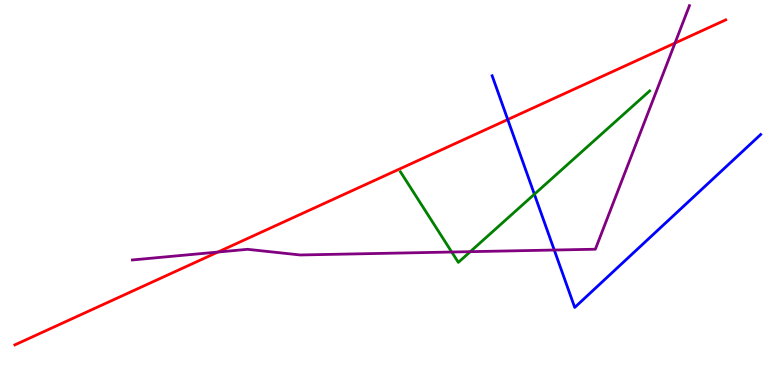[{'lines': ['blue', 'red'], 'intersections': [{'x': 6.55, 'y': 6.9}]}, {'lines': ['green', 'red'], 'intersections': []}, {'lines': ['purple', 'red'], 'intersections': [{'x': 2.81, 'y': 3.45}, {'x': 8.71, 'y': 8.88}]}, {'lines': ['blue', 'green'], 'intersections': [{'x': 6.9, 'y': 4.95}]}, {'lines': ['blue', 'purple'], 'intersections': [{'x': 7.15, 'y': 3.51}]}, {'lines': ['green', 'purple'], 'intersections': [{'x': 5.83, 'y': 3.45}, {'x': 6.07, 'y': 3.46}]}]